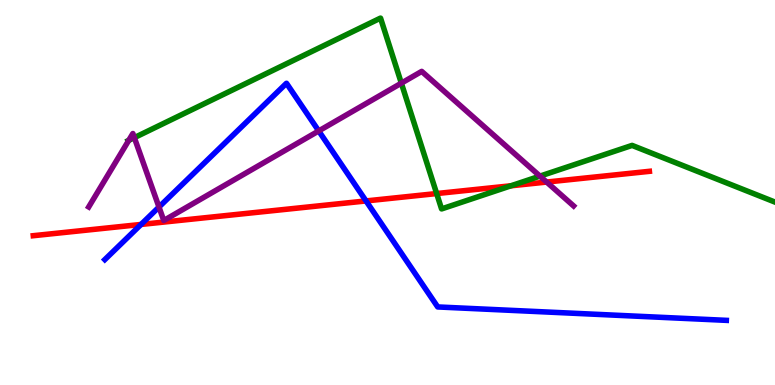[{'lines': ['blue', 'red'], 'intersections': [{'x': 1.82, 'y': 4.17}, {'x': 4.72, 'y': 4.78}]}, {'lines': ['green', 'red'], 'intersections': [{'x': 5.63, 'y': 4.97}, {'x': 6.59, 'y': 5.17}]}, {'lines': ['purple', 'red'], 'intersections': [{'x': 7.05, 'y': 5.27}]}, {'lines': ['blue', 'green'], 'intersections': []}, {'lines': ['blue', 'purple'], 'intersections': [{'x': 2.05, 'y': 4.62}, {'x': 4.11, 'y': 6.6}]}, {'lines': ['green', 'purple'], 'intersections': [{'x': 1.66, 'y': 6.35}, {'x': 1.73, 'y': 6.42}, {'x': 5.18, 'y': 7.84}, {'x': 6.97, 'y': 5.43}]}]